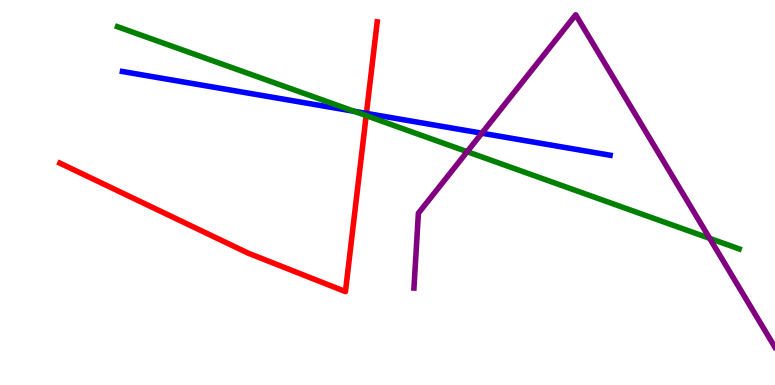[{'lines': ['blue', 'red'], 'intersections': [{'x': 4.73, 'y': 7.05}]}, {'lines': ['green', 'red'], 'intersections': [{'x': 4.72, 'y': 7.0}]}, {'lines': ['purple', 'red'], 'intersections': []}, {'lines': ['blue', 'green'], 'intersections': [{'x': 4.57, 'y': 7.11}]}, {'lines': ['blue', 'purple'], 'intersections': [{'x': 6.22, 'y': 6.54}]}, {'lines': ['green', 'purple'], 'intersections': [{'x': 6.03, 'y': 6.06}, {'x': 9.16, 'y': 3.81}]}]